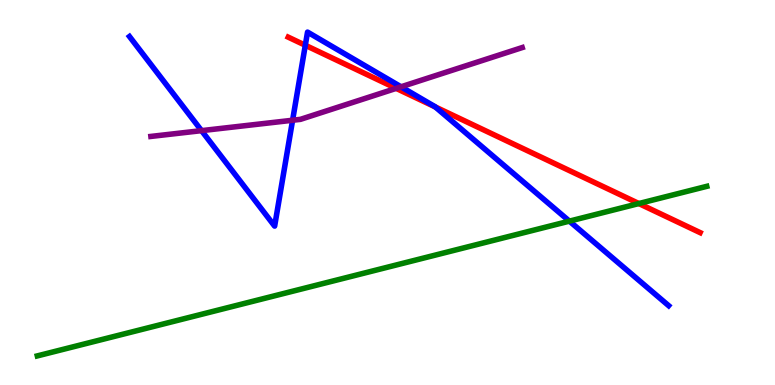[{'lines': ['blue', 'red'], 'intersections': [{'x': 3.94, 'y': 8.82}, {'x': 5.62, 'y': 7.22}]}, {'lines': ['green', 'red'], 'intersections': [{'x': 8.24, 'y': 4.71}]}, {'lines': ['purple', 'red'], 'intersections': [{'x': 5.11, 'y': 7.7}]}, {'lines': ['blue', 'green'], 'intersections': [{'x': 7.35, 'y': 4.26}]}, {'lines': ['blue', 'purple'], 'intersections': [{'x': 2.6, 'y': 6.61}, {'x': 3.78, 'y': 6.88}, {'x': 5.17, 'y': 7.75}]}, {'lines': ['green', 'purple'], 'intersections': []}]